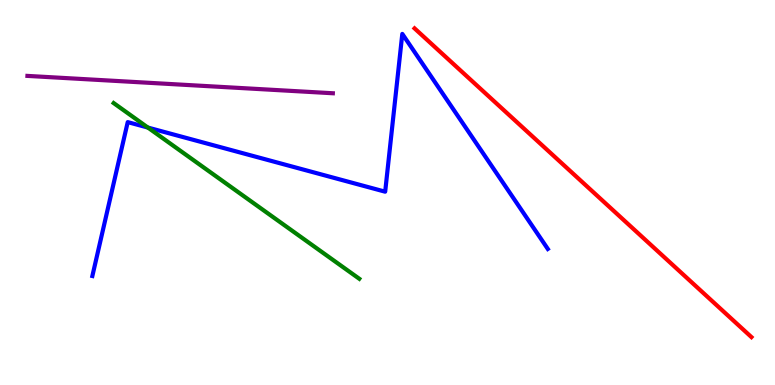[{'lines': ['blue', 'red'], 'intersections': []}, {'lines': ['green', 'red'], 'intersections': []}, {'lines': ['purple', 'red'], 'intersections': []}, {'lines': ['blue', 'green'], 'intersections': [{'x': 1.91, 'y': 6.69}]}, {'lines': ['blue', 'purple'], 'intersections': []}, {'lines': ['green', 'purple'], 'intersections': []}]